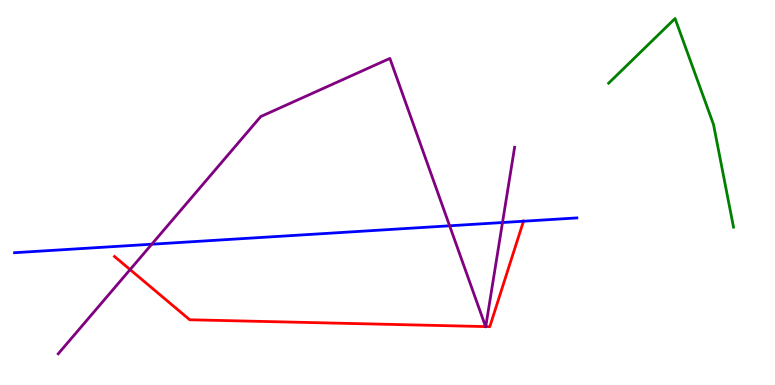[{'lines': ['blue', 'red'], 'intersections': [{'x': 6.75, 'y': 4.25}]}, {'lines': ['green', 'red'], 'intersections': []}, {'lines': ['purple', 'red'], 'intersections': [{'x': 1.68, 'y': 3.0}, {'x': 6.27, 'y': 1.52}, {'x': 6.27, 'y': 1.52}]}, {'lines': ['blue', 'green'], 'intersections': []}, {'lines': ['blue', 'purple'], 'intersections': [{'x': 1.96, 'y': 3.66}, {'x': 5.8, 'y': 4.14}, {'x': 6.48, 'y': 4.22}]}, {'lines': ['green', 'purple'], 'intersections': []}]